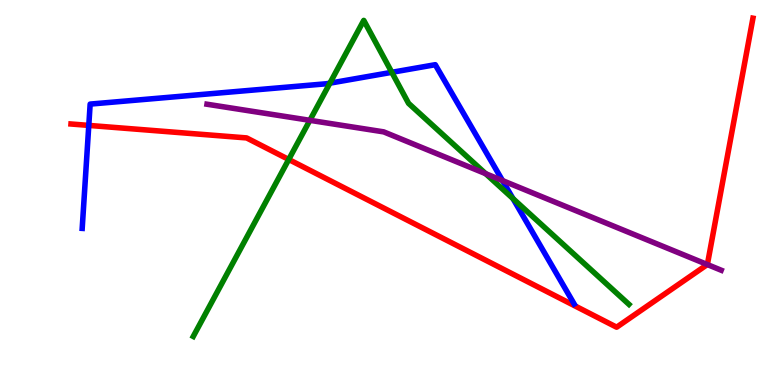[{'lines': ['blue', 'red'], 'intersections': [{'x': 1.15, 'y': 6.74}]}, {'lines': ['green', 'red'], 'intersections': [{'x': 3.73, 'y': 5.86}]}, {'lines': ['purple', 'red'], 'intersections': [{'x': 9.13, 'y': 3.13}]}, {'lines': ['blue', 'green'], 'intersections': [{'x': 4.26, 'y': 7.84}, {'x': 5.06, 'y': 8.12}, {'x': 6.62, 'y': 4.84}]}, {'lines': ['blue', 'purple'], 'intersections': [{'x': 6.48, 'y': 5.31}]}, {'lines': ['green', 'purple'], 'intersections': [{'x': 4.0, 'y': 6.87}, {'x': 6.27, 'y': 5.49}]}]